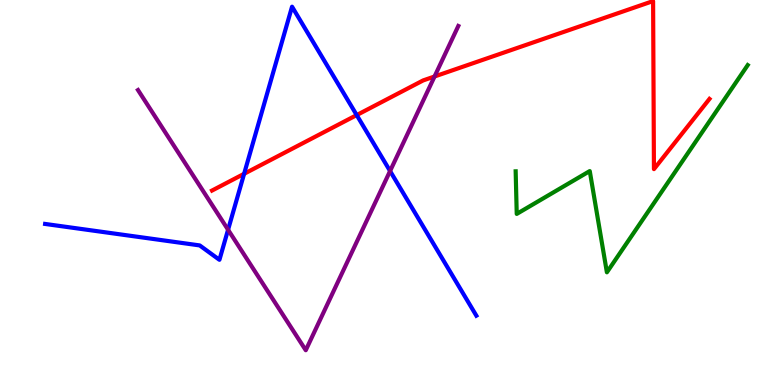[{'lines': ['blue', 'red'], 'intersections': [{'x': 3.15, 'y': 5.49}, {'x': 4.6, 'y': 7.01}]}, {'lines': ['green', 'red'], 'intersections': []}, {'lines': ['purple', 'red'], 'intersections': [{'x': 5.61, 'y': 8.01}]}, {'lines': ['blue', 'green'], 'intersections': []}, {'lines': ['blue', 'purple'], 'intersections': [{'x': 2.94, 'y': 4.03}, {'x': 5.03, 'y': 5.56}]}, {'lines': ['green', 'purple'], 'intersections': []}]